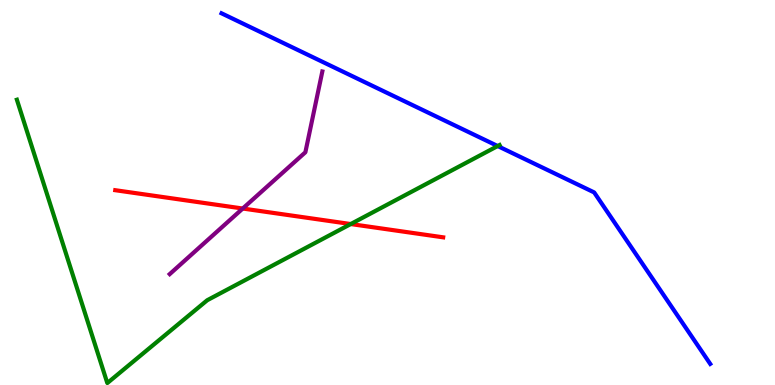[{'lines': ['blue', 'red'], 'intersections': []}, {'lines': ['green', 'red'], 'intersections': [{'x': 4.53, 'y': 4.18}]}, {'lines': ['purple', 'red'], 'intersections': [{'x': 3.13, 'y': 4.58}]}, {'lines': ['blue', 'green'], 'intersections': [{'x': 6.42, 'y': 6.21}]}, {'lines': ['blue', 'purple'], 'intersections': []}, {'lines': ['green', 'purple'], 'intersections': []}]